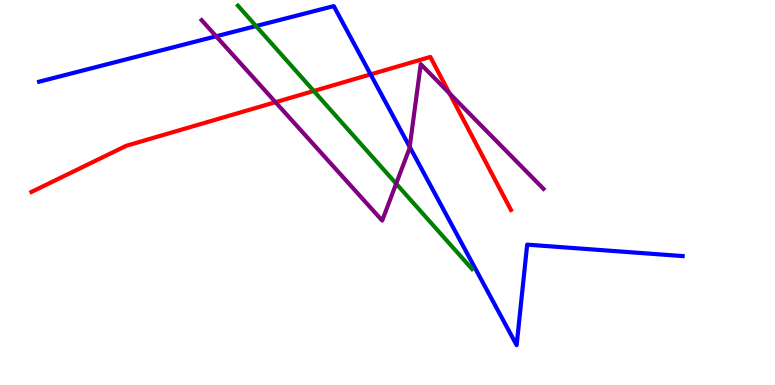[{'lines': ['blue', 'red'], 'intersections': [{'x': 4.78, 'y': 8.07}]}, {'lines': ['green', 'red'], 'intersections': [{'x': 4.05, 'y': 7.64}]}, {'lines': ['purple', 'red'], 'intersections': [{'x': 3.56, 'y': 7.35}, {'x': 5.8, 'y': 7.57}]}, {'lines': ['blue', 'green'], 'intersections': [{'x': 3.3, 'y': 9.32}]}, {'lines': ['blue', 'purple'], 'intersections': [{'x': 2.79, 'y': 9.06}, {'x': 5.29, 'y': 6.18}]}, {'lines': ['green', 'purple'], 'intersections': [{'x': 5.11, 'y': 5.23}]}]